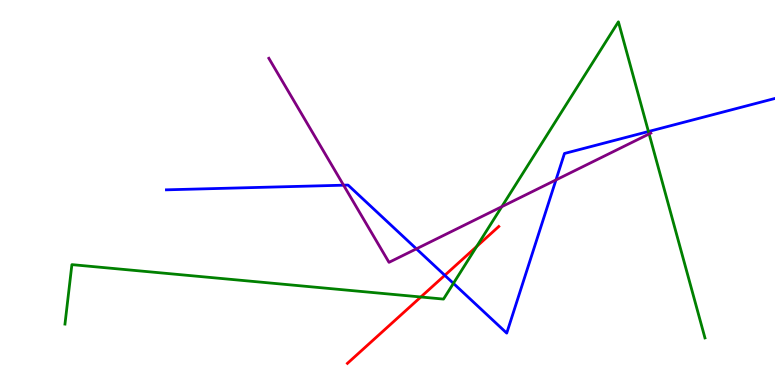[{'lines': ['blue', 'red'], 'intersections': [{'x': 5.74, 'y': 2.85}]}, {'lines': ['green', 'red'], 'intersections': [{'x': 5.43, 'y': 2.29}, {'x': 6.15, 'y': 3.6}]}, {'lines': ['purple', 'red'], 'intersections': []}, {'lines': ['blue', 'green'], 'intersections': [{'x': 5.85, 'y': 2.64}, {'x': 8.37, 'y': 6.58}]}, {'lines': ['blue', 'purple'], 'intersections': [{'x': 4.43, 'y': 5.19}, {'x': 5.37, 'y': 3.54}, {'x': 7.17, 'y': 5.33}]}, {'lines': ['green', 'purple'], 'intersections': [{'x': 6.47, 'y': 4.63}, {'x': 8.38, 'y': 6.52}]}]